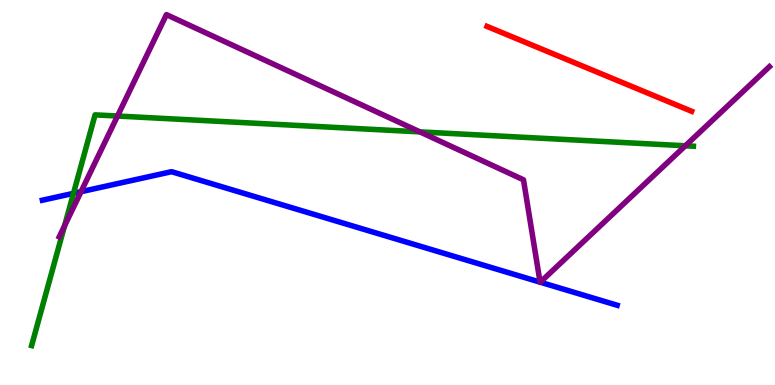[{'lines': ['blue', 'red'], 'intersections': []}, {'lines': ['green', 'red'], 'intersections': []}, {'lines': ['purple', 'red'], 'intersections': []}, {'lines': ['blue', 'green'], 'intersections': [{'x': 0.948, 'y': 4.98}]}, {'lines': ['blue', 'purple'], 'intersections': [{'x': 1.05, 'y': 5.02}, {'x': 6.97, 'y': 2.67}, {'x': 6.97, 'y': 2.67}]}, {'lines': ['green', 'purple'], 'intersections': [{'x': 0.833, 'y': 4.13}, {'x': 1.52, 'y': 6.99}, {'x': 5.42, 'y': 6.57}, {'x': 8.84, 'y': 6.21}]}]